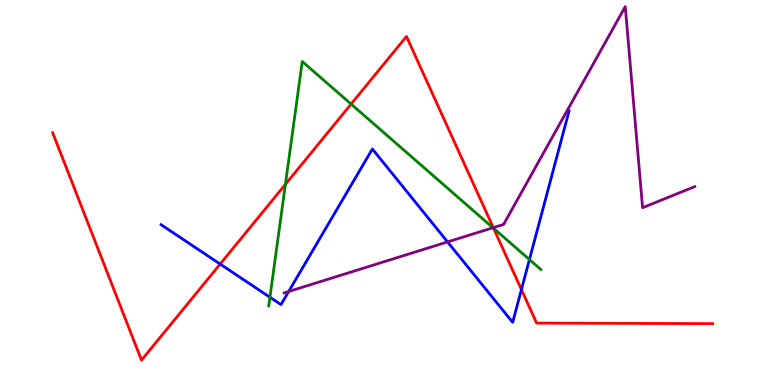[{'lines': ['blue', 'red'], 'intersections': [{'x': 2.84, 'y': 3.14}, {'x': 6.73, 'y': 2.48}]}, {'lines': ['green', 'red'], 'intersections': [{'x': 3.68, 'y': 5.21}, {'x': 4.53, 'y': 7.3}, {'x': 6.37, 'y': 4.07}]}, {'lines': ['purple', 'red'], 'intersections': [{'x': 6.36, 'y': 4.09}]}, {'lines': ['blue', 'green'], 'intersections': [{'x': 3.48, 'y': 2.28}, {'x': 6.83, 'y': 3.26}]}, {'lines': ['blue', 'purple'], 'intersections': [{'x': 3.72, 'y': 2.43}, {'x': 5.78, 'y': 3.72}]}, {'lines': ['green', 'purple'], 'intersections': [{'x': 6.36, 'y': 4.08}]}]